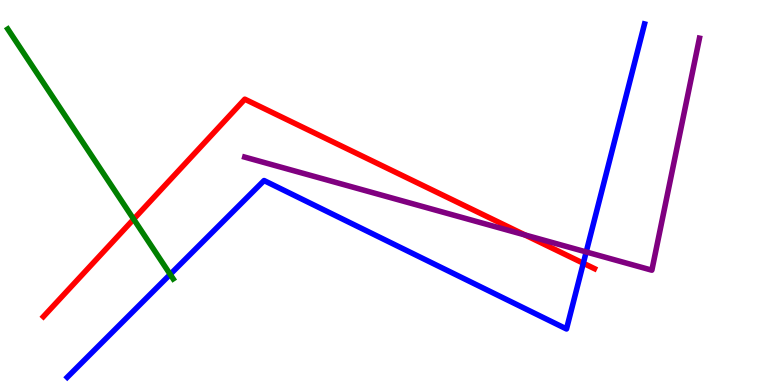[{'lines': ['blue', 'red'], 'intersections': [{'x': 7.53, 'y': 3.16}]}, {'lines': ['green', 'red'], 'intersections': [{'x': 1.72, 'y': 4.31}]}, {'lines': ['purple', 'red'], 'intersections': [{'x': 6.77, 'y': 3.9}]}, {'lines': ['blue', 'green'], 'intersections': [{'x': 2.2, 'y': 2.87}]}, {'lines': ['blue', 'purple'], 'intersections': [{'x': 7.56, 'y': 3.46}]}, {'lines': ['green', 'purple'], 'intersections': []}]